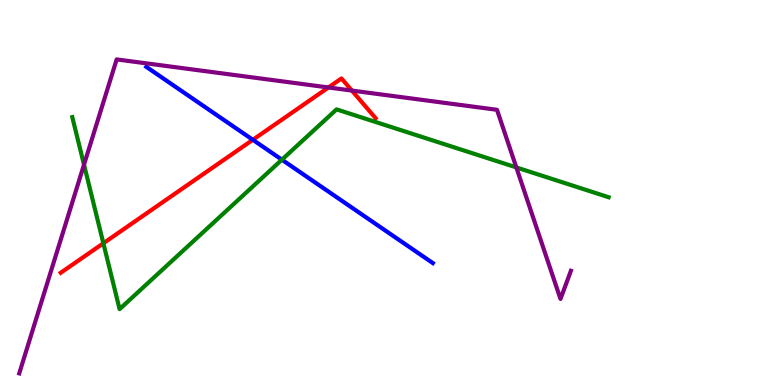[{'lines': ['blue', 'red'], 'intersections': [{'x': 3.26, 'y': 6.37}]}, {'lines': ['green', 'red'], 'intersections': [{'x': 1.33, 'y': 3.68}]}, {'lines': ['purple', 'red'], 'intersections': [{'x': 4.24, 'y': 7.73}, {'x': 4.54, 'y': 7.65}]}, {'lines': ['blue', 'green'], 'intersections': [{'x': 3.64, 'y': 5.85}]}, {'lines': ['blue', 'purple'], 'intersections': []}, {'lines': ['green', 'purple'], 'intersections': [{'x': 1.08, 'y': 5.72}, {'x': 6.66, 'y': 5.65}]}]